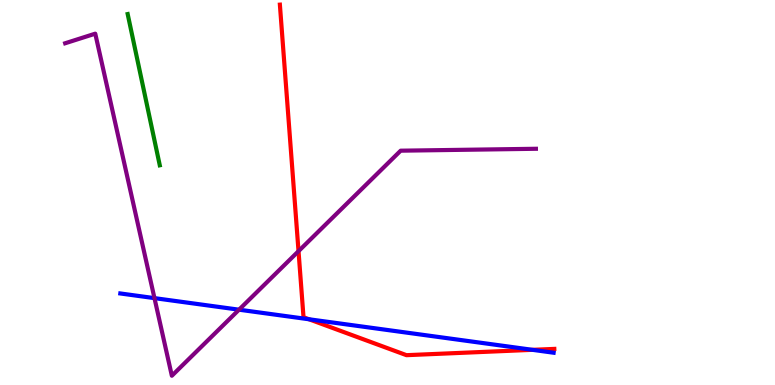[{'lines': ['blue', 'red'], 'intersections': [{'x': 3.99, 'y': 1.71}, {'x': 6.87, 'y': 0.914}]}, {'lines': ['green', 'red'], 'intersections': []}, {'lines': ['purple', 'red'], 'intersections': [{'x': 3.85, 'y': 3.48}]}, {'lines': ['blue', 'green'], 'intersections': []}, {'lines': ['blue', 'purple'], 'intersections': [{'x': 1.99, 'y': 2.26}, {'x': 3.08, 'y': 1.96}]}, {'lines': ['green', 'purple'], 'intersections': []}]